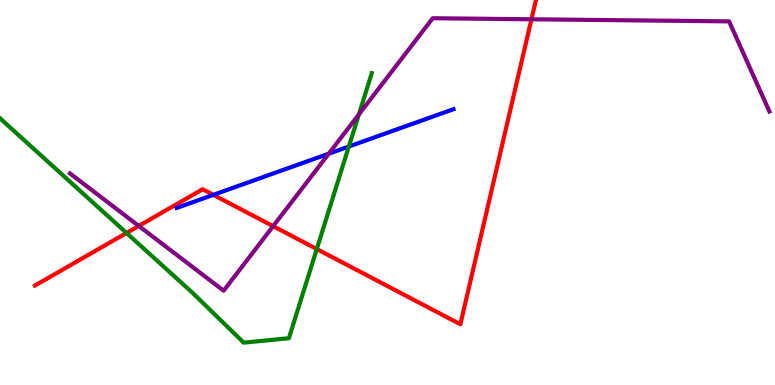[{'lines': ['blue', 'red'], 'intersections': [{'x': 2.75, 'y': 4.94}]}, {'lines': ['green', 'red'], 'intersections': [{'x': 1.63, 'y': 3.95}, {'x': 4.09, 'y': 3.53}]}, {'lines': ['purple', 'red'], 'intersections': [{'x': 1.79, 'y': 4.13}, {'x': 3.52, 'y': 4.13}, {'x': 6.86, 'y': 9.5}]}, {'lines': ['blue', 'green'], 'intersections': [{'x': 4.5, 'y': 6.19}]}, {'lines': ['blue', 'purple'], 'intersections': [{'x': 4.24, 'y': 6.01}]}, {'lines': ['green', 'purple'], 'intersections': [{'x': 4.63, 'y': 7.03}]}]